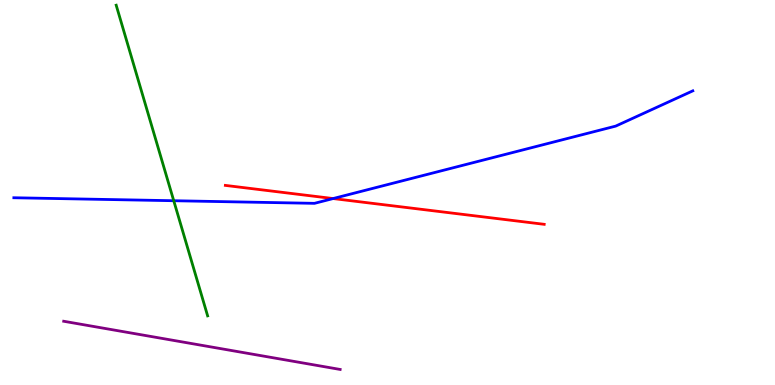[{'lines': ['blue', 'red'], 'intersections': [{'x': 4.3, 'y': 4.84}]}, {'lines': ['green', 'red'], 'intersections': []}, {'lines': ['purple', 'red'], 'intersections': []}, {'lines': ['blue', 'green'], 'intersections': [{'x': 2.24, 'y': 4.79}]}, {'lines': ['blue', 'purple'], 'intersections': []}, {'lines': ['green', 'purple'], 'intersections': []}]